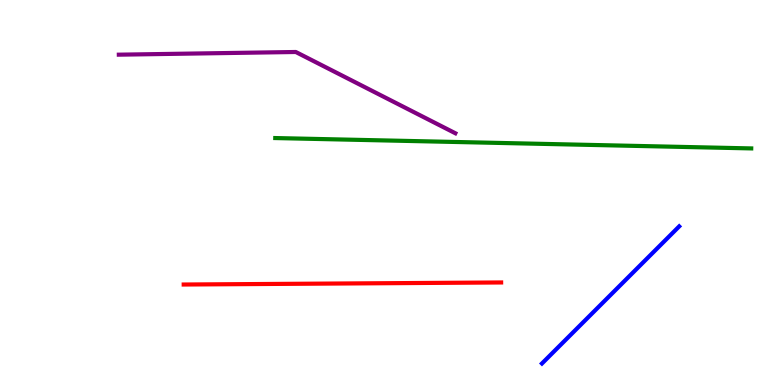[{'lines': ['blue', 'red'], 'intersections': []}, {'lines': ['green', 'red'], 'intersections': []}, {'lines': ['purple', 'red'], 'intersections': []}, {'lines': ['blue', 'green'], 'intersections': []}, {'lines': ['blue', 'purple'], 'intersections': []}, {'lines': ['green', 'purple'], 'intersections': []}]